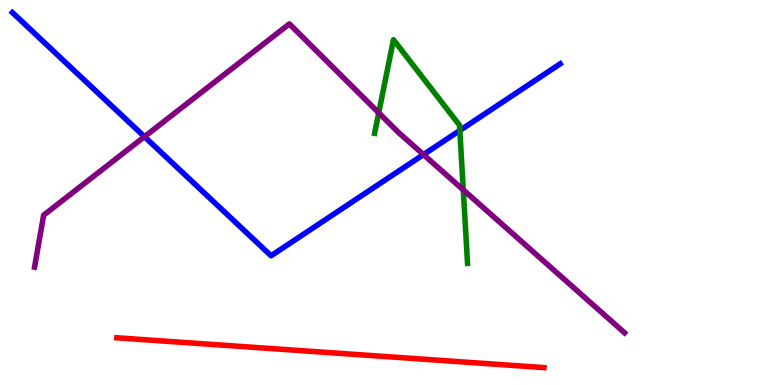[{'lines': ['blue', 'red'], 'intersections': []}, {'lines': ['green', 'red'], 'intersections': []}, {'lines': ['purple', 'red'], 'intersections': []}, {'lines': ['blue', 'green'], 'intersections': [{'x': 5.93, 'y': 6.61}]}, {'lines': ['blue', 'purple'], 'intersections': [{'x': 1.86, 'y': 6.45}, {'x': 5.46, 'y': 5.98}]}, {'lines': ['green', 'purple'], 'intersections': [{'x': 4.89, 'y': 7.07}, {'x': 5.98, 'y': 5.07}]}]